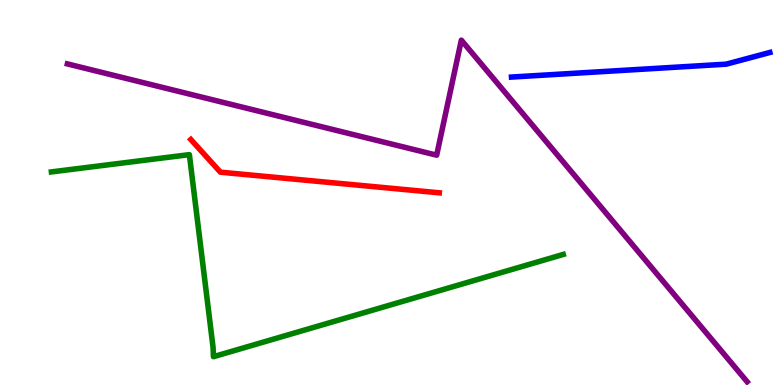[{'lines': ['blue', 'red'], 'intersections': []}, {'lines': ['green', 'red'], 'intersections': []}, {'lines': ['purple', 'red'], 'intersections': []}, {'lines': ['blue', 'green'], 'intersections': []}, {'lines': ['blue', 'purple'], 'intersections': []}, {'lines': ['green', 'purple'], 'intersections': []}]